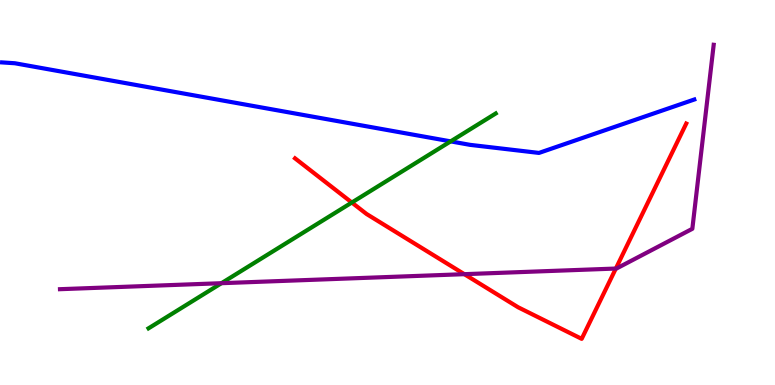[{'lines': ['blue', 'red'], 'intersections': []}, {'lines': ['green', 'red'], 'intersections': [{'x': 4.54, 'y': 4.74}]}, {'lines': ['purple', 'red'], 'intersections': [{'x': 5.99, 'y': 2.88}, {'x': 7.95, 'y': 3.02}]}, {'lines': ['blue', 'green'], 'intersections': [{'x': 5.81, 'y': 6.33}]}, {'lines': ['blue', 'purple'], 'intersections': []}, {'lines': ['green', 'purple'], 'intersections': [{'x': 2.86, 'y': 2.64}]}]